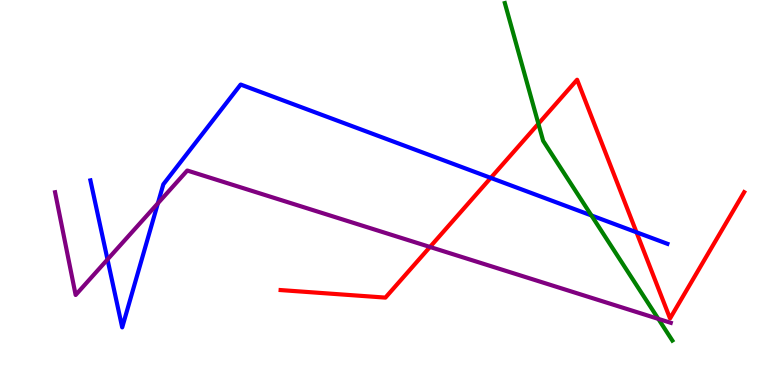[{'lines': ['blue', 'red'], 'intersections': [{'x': 6.33, 'y': 5.38}, {'x': 8.21, 'y': 3.97}]}, {'lines': ['green', 'red'], 'intersections': [{'x': 6.95, 'y': 6.79}]}, {'lines': ['purple', 'red'], 'intersections': [{'x': 5.55, 'y': 3.59}]}, {'lines': ['blue', 'green'], 'intersections': [{'x': 7.63, 'y': 4.4}]}, {'lines': ['blue', 'purple'], 'intersections': [{'x': 1.39, 'y': 3.26}, {'x': 2.04, 'y': 4.72}]}, {'lines': ['green', 'purple'], 'intersections': [{'x': 8.49, 'y': 1.72}]}]